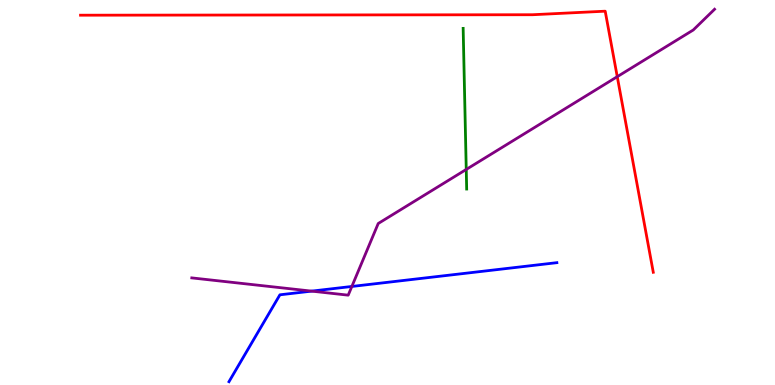[{'lines': ['blue', 'red'], 'intersections': []}, {'lines': ['green', 'red'], 'intersections': []}, {'lines': ['purple', 'red'], 'intersections': [{'x': 7.96, 'y': 8.01}]}, {'lines': ['blue', 'green'], 'intersections': []}, {'lines': ['blue', 'purple'], 'intersections': [{'x': 4.02, 'y': 2.44}, {'x': 4.54, 'y': 2.56}]}, {'lines': ['green', 'purple'], 'intersections': [{'x': 6.02, 'y': 5.6}]}]